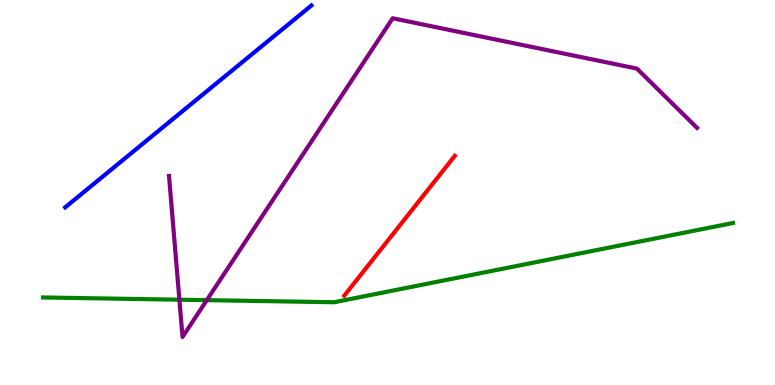[{'lines': ['blue', 'red'], 'intersections': []}, {'lines': ['green', 'red'], 'intersections': []}, {'lines': ['purple', 'red'], 'intersections': []}, {'lines': ['blue', 'green'], 'intersections': []}, {'lines': ['blue', 'purple'], 'intersections': []}, {'lines': ['green', 'purple'], 'intersections': [{'x': 2.31, 'y': 2.22}, {'x': 2.67, 'y': 2.2}]}]